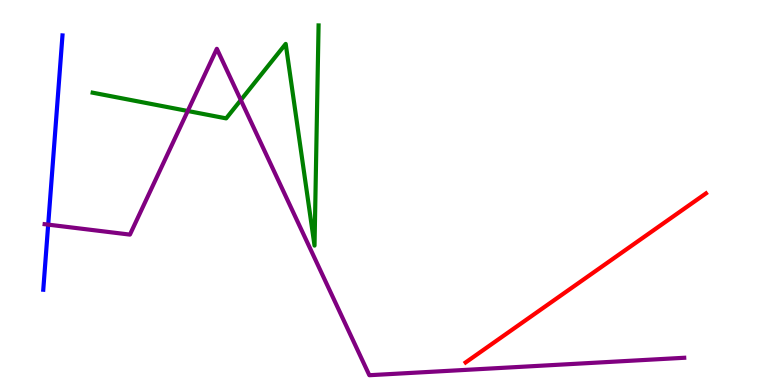[{'lines': ['blue', 'red'], 'intersections': []}, {'lines': ['green', 'red'], 'intersections': []}, {'lines': ['purple', 'red'], 'intersections': []}, {'lines': ['blue', 'green'], 'intersections': []}, {'lines': ['blue', 'purple'], 'intersections': [{'x': 0.622, 'y': 4.17}]}, {'lines': ['green', 'purple'], 'intersections': [{'x': 2.42, 'y': 7.12}, {'x': 3.11, 'y': 7.4}]}]